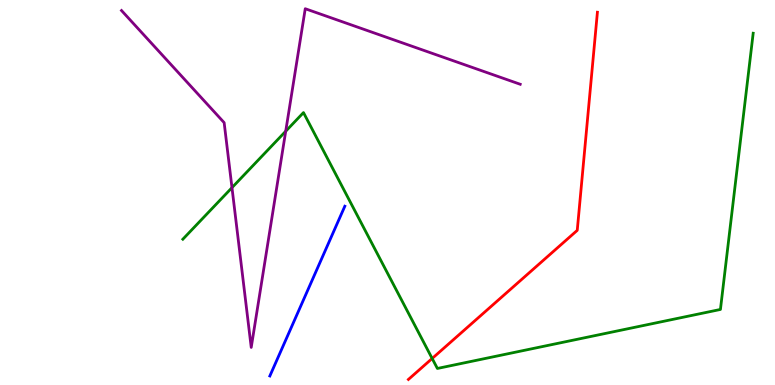[{'lines': ['blue', 'red'], 'intersections': []}, {'lines': ['green', 'red'], 'intersections': [{'x': 5.58, 'y': 0.689}]}, {'lines': ['purple', 'red'], 'intersections': []}, {'lines': ['blue', 'green'], 'intersections': []}, {'lines': ['blue', 'purple'], 'intersections': []}, {'lines': ['green', 'purple'], 'intersections': [{'x': 2.99, 'y': 5.13}, {'x': 3.69, 'y': 6.59}]}]